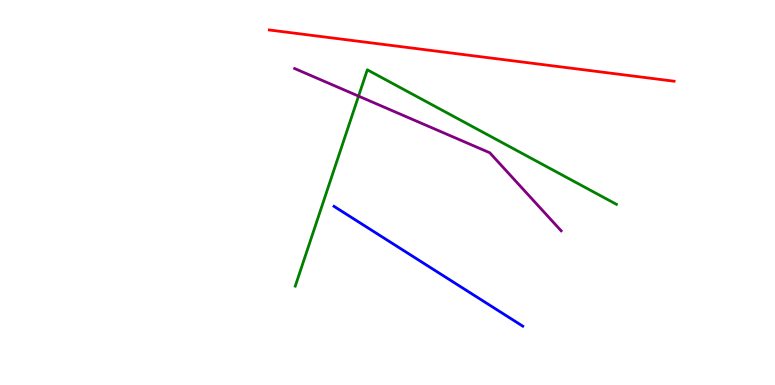[{'lines': ['blue', 'red'], 'intersections': []}, {'lines': ['green', 'red'], 'intersections': []}, {'lines': ['purple', 'red'], 'intersections': []}, {'lines': ['blue', 'green'], 'intersections': []}, {'lines': ['blue', 'purple'], 'intersections': []}, {'lines': ['green', 'purple'], 'intersections': [{'x': 4.63, 'y': 7.5}]}]